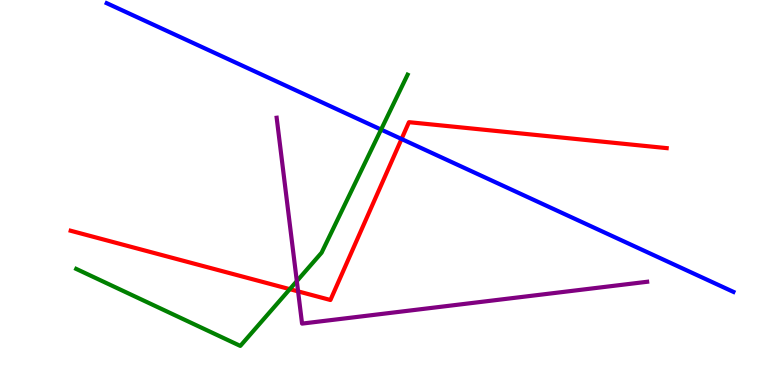[{'lines': ['blue', 'red'], 'intersections': [{'x': 5.18, 'y': 6.39}]}, {'lines': ['green', 'red'], 'intersections': [{'x': 3.74, 'y': 2.49}]}, {'lines': ['purple', 'red'], 'intersections': [{'x': 3.85, 'y': 2.43}]}, {'lines': ['blue', 'green'], 'intersections': [{'x': 4.92, 'y': 6.63}]}, {'lines': ['blue', 'purple'], 'intersections': []}, {'lines': ['green', 'purple'], 'intersections': [{'x': 3.83, 'y': 2.7}]}]